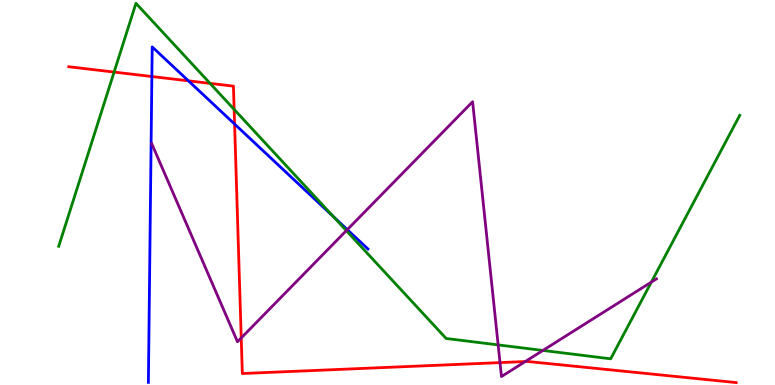[{'lines': ['blue', 'red'], 'intersections': [{'x': 1.96, 'y': 8.01}, {'x': 2.43, 'y': 7.9}, {'x': 3.03, 'y': 6.78}]}, {'lines': ['green', 'red'], 'intersections': [{'x': 1.47, 'y': 8.13}, {'x': 2.71, 'y': 7.83}, {'x': 3.02, 'y': 7.16}]}, {'lines': ['purple', 'red'], 'intersections': [{'x': 3.11, 'y': 1.22}, {'x': 6.45, 'y': 0.582}, {'x': 6.78, 'y': 0.609}]}, {'lines': ['blue', 'green'], 'intersections': [{'x': 4.3, 'y': 4.38}]}, {'lines': ['blue', 'purple'], 'intersections': [{'x': 4.48, 'y': 4.04}]}, {'lines': ['green', 'purple'], 'intersections': [{'x': 4.47, 'y': 4.01}, {'x': 6.43, 'y': 1.04}, {'x': 7.01, 'y': 0.898}, {'x': 8.4, 'y': 2.67}]}]